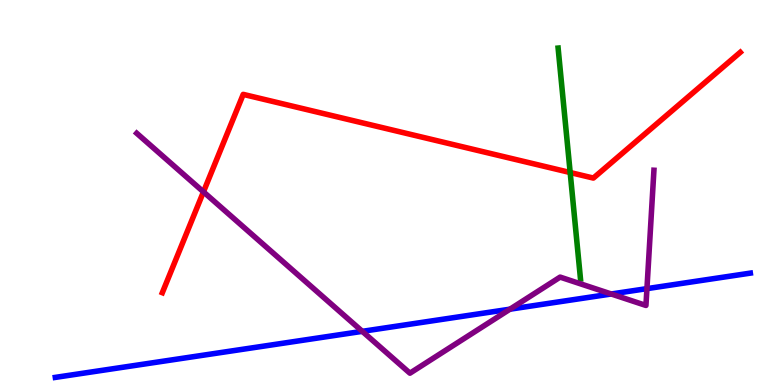[{'lines': ['blue', 'red'], 'intersections': []}, {'lines': ['green', 'red'], 'intersections': [{'x': 7.36, 'y': 5.52}]}, {'lines': ['purple', 'red'], 'intersections': [{'x': 2.63, 'y': 5.02}]}, {'lines': ['blue', 'green'], 'intersections': []}, {'lines': ['blue', 'purple'], 'intersections': [{'x': 4.67, 'y': 1.39}, {'x': 6.58, 'y': 1.97}, {'x': 7.89, 'y': 2.36}, {'x': 8.35, 'y': 2.5}]}, {'lines': ['green', 'purple'], 'intersections': []}]